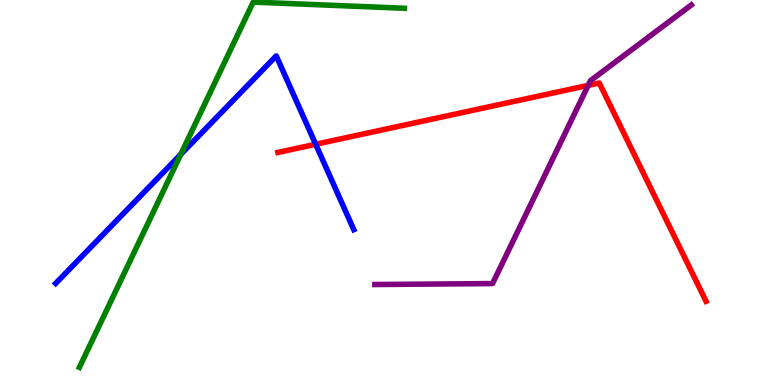[{'lines': ['blue', 'red'], 'intersections': [{'x': 4.07, 'y': 6.25}]}, {'lines': ['green', 'red'], 'intersections': []}, {'lines': ['purple', 'red'], 'intersections': [{'x': 7.59, 'y': 7.78}]}, {'lines': ['blue', 'green'], 'intersections': [{'x': 2.33, 'y': 5.99}]}, {'lines': ['blue', 'purple'], 'intersections': []}, {'lines': ['green', 'purple'], 'intersections': []}]